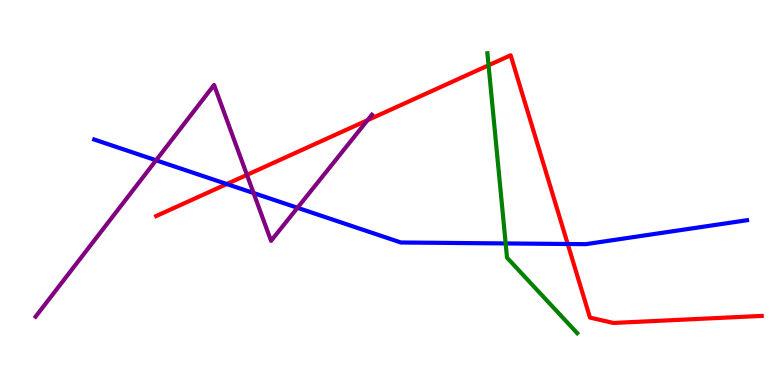[{'lines': ['blue', 'red'], 'intersections': [{'x': 2.93, 'y': 5.22}, {'x': 7.33, 'y': 3.66}]}, {'lines': ['green', 'red'], 'intersections': [{'x': 6.3, 'y': 8.3}]}, {'lines': ['purple', 'red'], 'intersections': [{'x': 3.19, 'y': 5.46}, {'x': 4.74, 'y': 6.88}]}, {'lines': ['blue', 'green'], 'intersections': [{'x': 6.52, 'y': 3.68}]}, {'lines': ['blue', 'purple'], 'intersections': [{'x': 2.01, 'y': 5.84}, {'x': 3.27, 'y': 4.99}, {'x': 3.84, 'y': 4.6}]}, {'lines': ['green', 'purple'], 'intersections': []}]